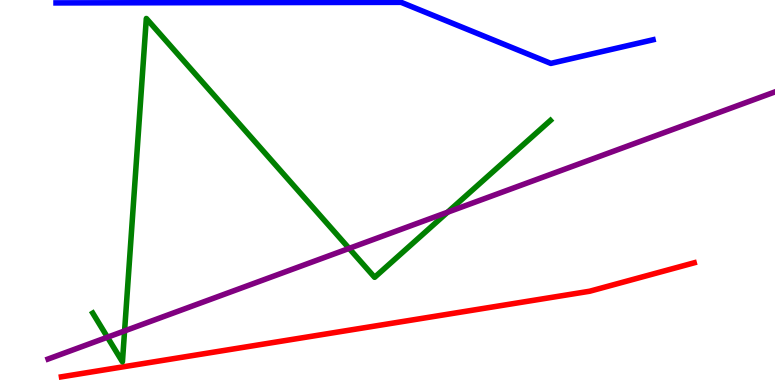[{'lines': ['blue', 'red'], 'intersections': []}, {'lines': ['green', 'red'], 'intersections': []}, {'lines': ['purple', 'red'], 'intersections': []}, {'lines': ['blue', 'green'], 'intersections': []}, {'lines': ['blue', 'purple'], 'intersections': []}, {'lines': ['green', 'purple'], 'intersections': [{'x': 1.39, 'y': 1.24}, {'x': 1.61, 'y': 1.4}, {'x': 4.5, 'y': 3.55}, {'x': 5.77, 'y': 4.49}]}]